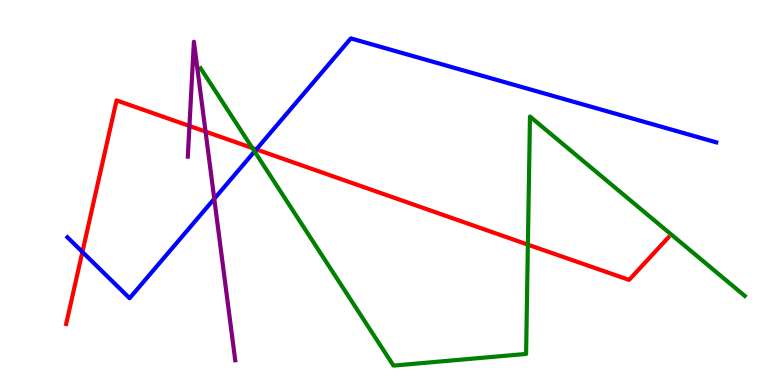[{'lines': ['blue', 'red'], 'intersections': [{'x': 1.06, 'y': 3.46}, {'x': 3.31, 'y': 6.12}]}, {'lines': ['green', 'red'], 'intersections': [{'x': 3.26, 'y': 6.16}, {'x': 6.81, 'y': 3.65}]}, {'lines': ['purple', 'red'], 'intersections': [{'x': 2.44, 'y': 6.73}, {'x': 2.65, 'y': 6.58}]}, {'lines': ['blue', 'green'], 'intersections': [{'x': 3.28, 'y': 6.07}]}, {'lines': ['blue', 'purple'], 'intersections': [{'x': 2.76, 'y': 4.84}]}, {'lines': ['green', 'purple'], 'intersections': []}]